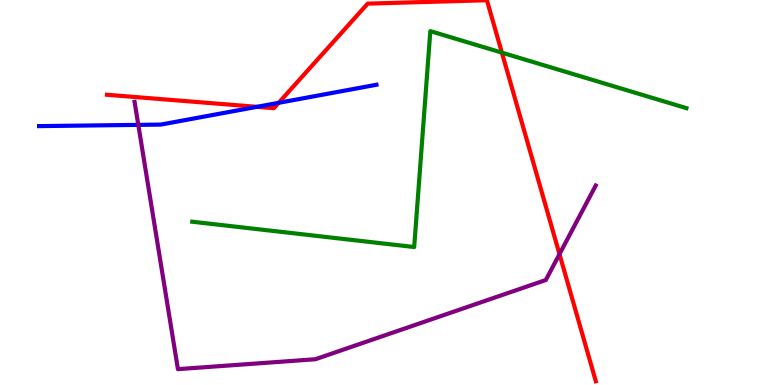[{'lines': ['blue', 'red'], 'intersections': [{'x': 3.32, 'y': 7.23}, {'x': 3.6, 'y': 7.33}]}, {'lines': ['green', 'red'], 'intersections': [{'x': 6.48, 'y': 8.63}]}, {'lines': ['purple', 'red'], 'intersections': [{'x': 7.22, 'y': 3.4}]}, {'lines': ['blue', 'green'], 'intersections': []}, {'lines': ['blue', 'purple'], 'intersections': [{'x': 1.78, 'y': 6.76}]}, {'lines': ['green', 'purple'], 'intersections': []}]